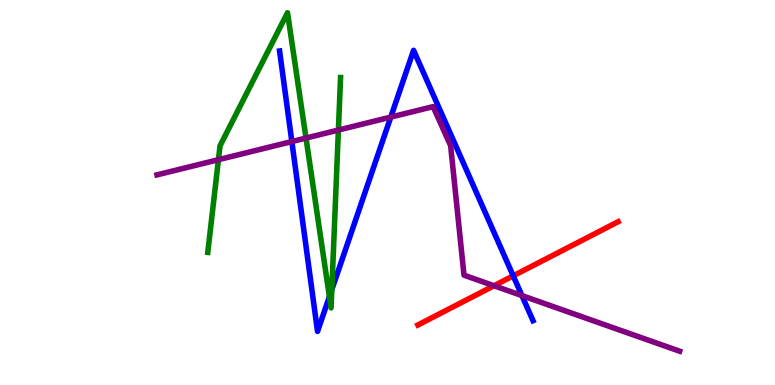[{'lines': ['blue', 'red'], 'intersections': [{'x': 6.62, 'y': 2.84}]}, {'lines': ['green', 'red'], 'intersections': []}, {'lines': ['purple', 'red'], 'intersections': [{'x': 6.37, 'y': 2.58}]}, {'lines': ['blue', 'green'], 'intersections': [{'x': 4.25, 'y': 2.29}, {'x': 4.28, 'y': 2.48}]}, {'lines': ['blue', 'purple'], 'intersections': [{'x': 3.77, 'y': 6.32}, {'x': 5.04, 'y': 6.96}, {'x': 6.73, 'y': 2.32}]}, {'lines': ['green', 'purple'], 'intersections': [{'x': 2.82, 'y': 5.85}, {'x': 3.95, 'y': 6.41}, {'x': 4.37, 'y': 6.62}]}]